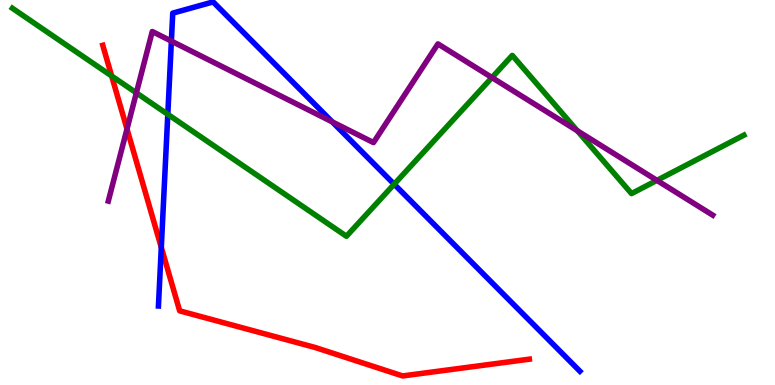[{'lines': ['blue', 'red'], 'intersections': [{'x': 2.08, 'y': 3.57}]}, {'lines': ['green', 'red'], 'intersections': [{'x': 1.44, 'y': 8.03}]}, {'lines': ['purple', 'red'], 'intersections': [{'x': 1.64, 'y': 6.65}]}, {'lines': ['blue', 'green'], 'intersections': [{'x': 2.17, 'y': 7.03}, {'x': 5.09, 'y': 5.22}]}, {'lines': ['blue', 'purple'], 'intersections': [{'x': 2.21, 'y': 8.93}, {'x': 4.29, 'y': 6.83}]}, {'lines': ['green', 'purple'], 'intersections': [{'x': 1.76, 'y': 7.59}, {'x': 6.35, 'y': 7.99}, {'x': 7.45, 'y': 6.6}, {'x': 8.48, 'y': 5.31}]}]